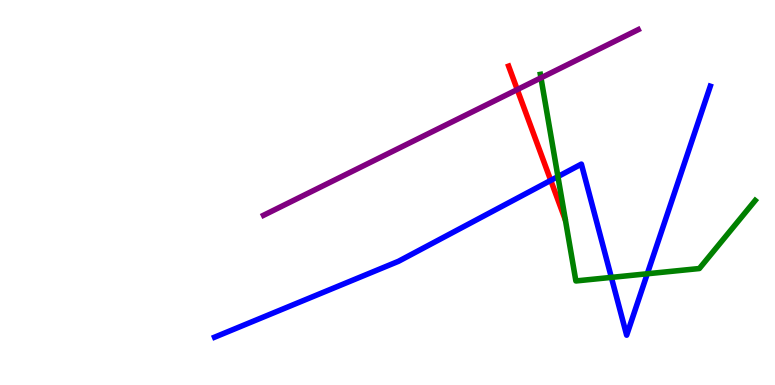[{'lines': ['blue', 'red'], 'intersections': [{'x': 7.11, 'y': 5.31}]}, {'lines': ['green', 'red'], 'intersections': []}, {'lines': ['purple', 'red'], 'intersections': [{'x': 6.67, 'y': 7.67}]}, {'lines': ['blue', 'green'], 'intersections': [{'x': 7.2, 'y': 5.41}, {'x': 7.89, 'y': 2.8}, {'x': 8.35, 'y': 2.89}]}, {'lines': ['blue', 'purple'], 'intersections': []}, {'lines': ['green', 'purple'], 'intersections': [{'x': 6.98, 'y': 7.98}]}]